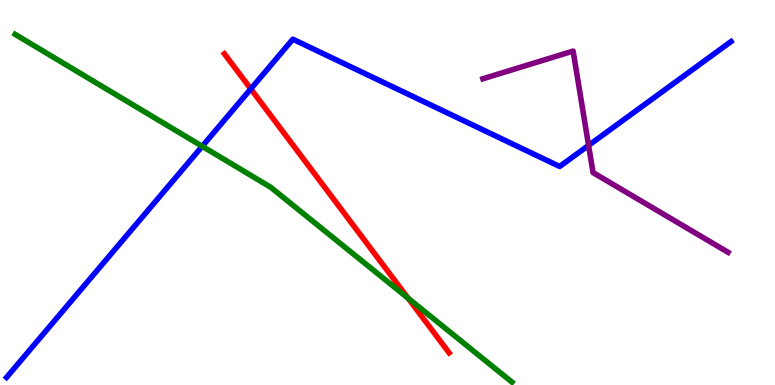[{'lines': ['blue', 'red'], 'intersections': [{'x': 3.24, 'y': 7.69}]}, {'lines': ['green', 'red'], 'intersections': [{'x': 5.27, 'y': 2.25}]}, {'lines': ['purple', 'red'], 'intersections': []}, {'lines': ['blue', 'green'], 'intersections': [{'x': 2.61, 'y': 6.2}]}, {'lines': ['blue', 'purple'], 'intersections': [{'x': 7.59, 'y': 6.22}]}, {'lines': ['green', 'purple'], 'intersections': []}]